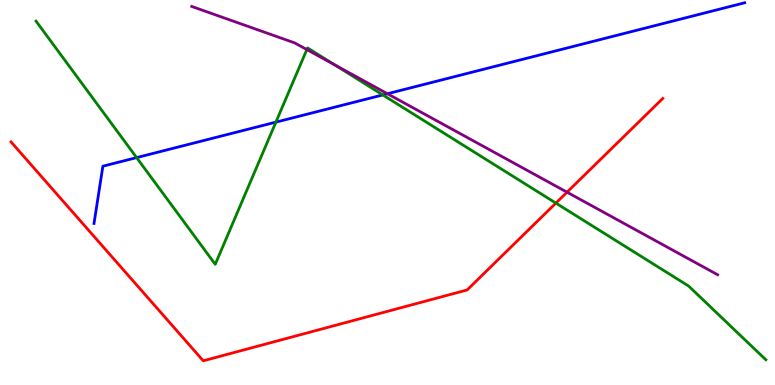[{'lines': ['blue', 'red'], 'intersections': []}, {'lines': ['green', 'red'], 'intersections': [{'x': 7.17, 'y': 4.72}]}, {'lines': ['purple', 'red'], 'intersections': [{'x': 7.32, 'y': 5.01}]}, {'lines': ['blue', 'green'], 'intersections': [{'x': 1.76, 'y': 5.91}, {'x': 3.56, 'y': 6.83}, {'x': 4.94, 'y': 7.53}]}, {'lines': ['blue', 'purple'], 'intersections': [{'x': 5.0, 'y': 7.57}]}, {'lines': ['green', 'purple'], 'intersections': [{'x': 3.96, 'y': 8.71}, {'x': 4.31, 'y': 8.32}]}]